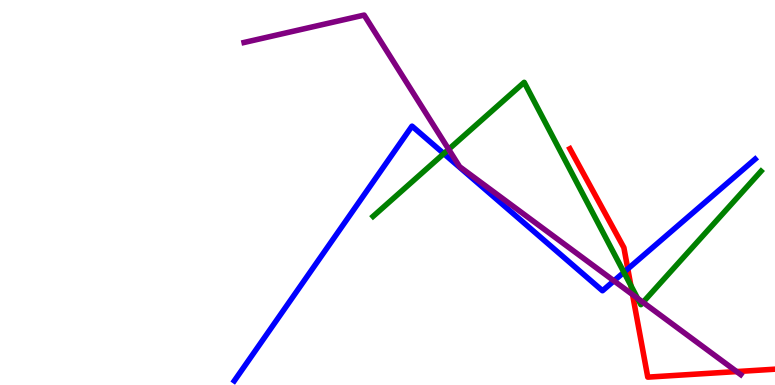[{'lines': ['blue', 'red'], 'intersections': [{'x': 8.1, 'y': 3.02}]}, {'lines': ['green', 'red'], 'intersections': [{'x': 8.14, 'y': 2.58}]}, {'lines': ['purple', 'red'], 'intersections': [{'x': 8.16, 'y': 2.35}, {'x': 9.51, 'y': 0.349}]}, {'lines': ['blue', 'green'], 'intersections': [{'x': 5.73, 'y': 6.01}, {'x': 8.05, 'y': 2.93}]}, {'lines': ['blue', 'purple'], 'intersections': [{'x': 7.92, 'y': 2.71}]}, {'lines': ['green', 'purple'], 'intersections': [{'x': 5.79, 'y': 6.12}, {'x': 8.23, 'y': 2.25}, {'x': 8.3, 'y': 2.15}]}]